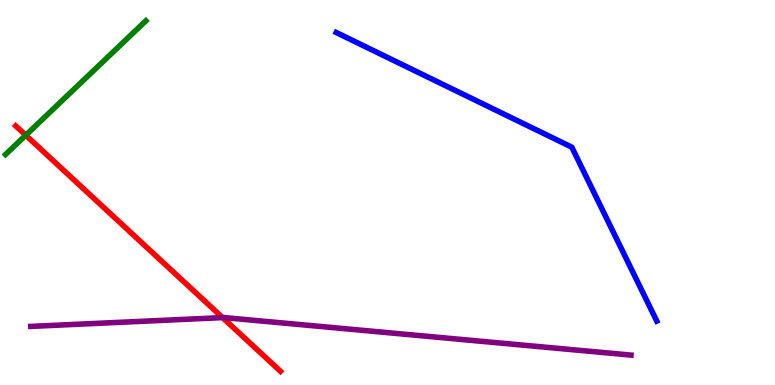[{'lines': ['blue', 'red'], 'intersections': []}, {'lines': ['green', 'red'], 'intersections': [{'x': 0.332, 'y': 6.49}]}, {'lines': ['purple', 'red'], 'intersections': [{'x': 2.87, 'y': 1.75}]}, {'lines': ['blue', 'green'], 'intersections': []}, {'lines': ['blue', 'purple'], 'intersections': []}, {'lines': ['green', 'purple'], 'intersections': []}]